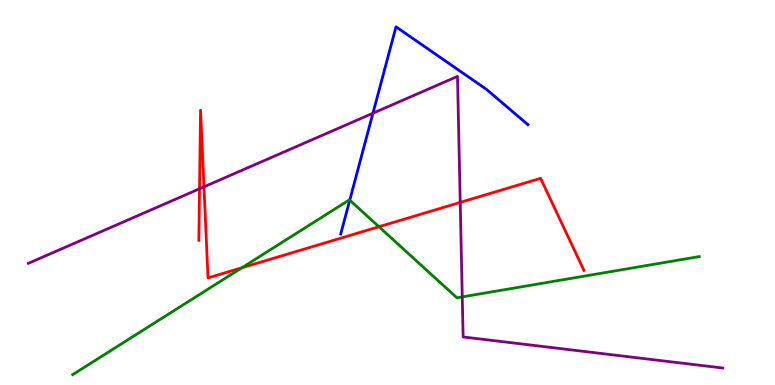[{'lines': ['blue', 'red'], 'intersections': []}, {'lines': ['green', 'red'], 'intersections': [{'x': 3.12, 'y': 3.04}, {'x': 4.89, 'y': 4.11}]}, {'lines': ['purple', 'red'], 'intersections': [{'x': 2.57, 'y': 5.1}, {'x': 2.63, 'y': 5.15}, {'x': 5.94, 'y': 4.74}]}, {'lines': ['blue', 'green'], 'intersections': [{'x': 4.51, 'y': 4.8}]}, {'lines': ['blue', 'purple'], 'intersections': [{'x': 4.81, 'y': 7.06}]}, {'lines': ['green', 'purple'], 'intersections': [{'x': 5.96, 'y': 2.29}]}]